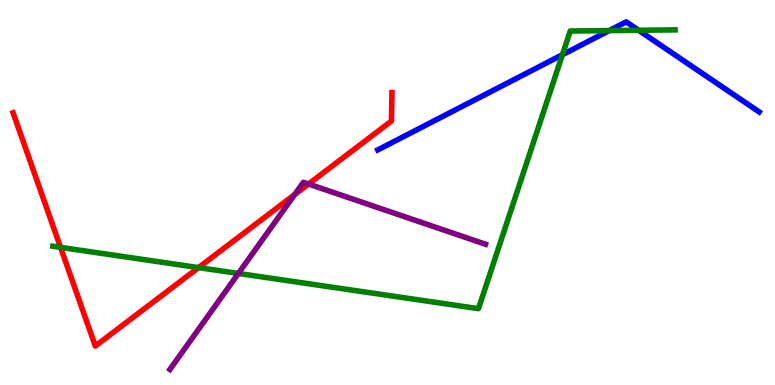[{'lines': ['blue', 'red'], 'intersections': []}, {'lines': ['green', 'red'], 'intersections': [{'x': 0.781, 'y': 3.57}, {'x': 2.56, 'y': 3.05}]}, {'lines': ['purple', 'red'], 'intersections': [{'x': 3.8, 'y': 4.95}, {'x': 3.98, 'y': 5.22}]}, {'lines': ['blue', 'green'], 'intersections': [{'x': 7.26, 'y': 8.58}, {'x': 7.86, 'y': 9.21}, {'x': 8.24, 'y': 9.21}]}, {'lines': ['blue', 'purple'], 'intersections': []}, {'lines': ['green', 'purple'], 'intersections': [{'x': 3.08, 'y': 2.9}]}]